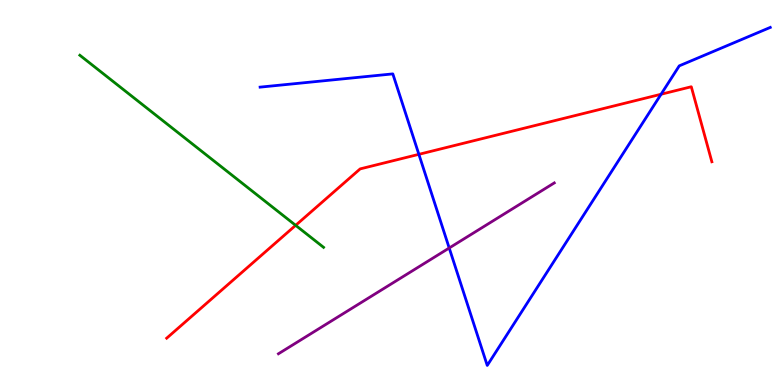[{'lines': ['blue', 'red'], 'intersections': [{'x': 5.4, 'y': 5.99}, {'x': 8.53, 'y': 7.55}]}, {'lines': ['green', 'red'], 'intersections': [{'x': 3.81, 'y': 4.15}]}, {'lines': ['purple', 'red'], 'intersections': []}, {'lines': ['blue', 'green'], 'intersections': []}, {'lines': ['blue', 'purple'], 'intersections': [{'x': 5.8, 'y': 3.56}]}, {'lines': ['green', 'purple'], 'intersections': []}]